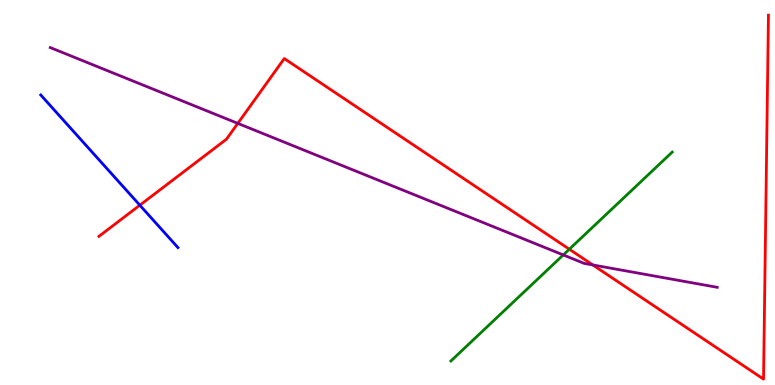[{'lines': ['blue', 'red'], 'intersections': [{'x': 1.8, 'y': 4.67}]}, {'lines': ['green', 'red'], 'intersections': [{'x': 7.35, 'y': 3.53}]}, {'lines': ['purple', 'red'], 'intersections': [{'x': 3.07, 'y': 6.8}, {'x': 7.65, 'y': 3.12}]}, {'lines': ['blue', 'green'], 'intersections': []}, {'lines': ['blue', 'purple'], 'intersections': []}, {'lines': ['green', 'purple'], 'intersections': [{'x': 7.27, 'y': 3.38}]}]